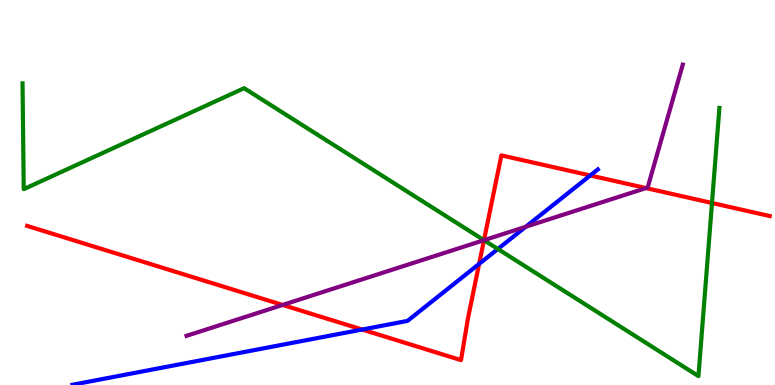[{'lines': ['blue', 'red'], 'intersections': [{'x': 4.67, 'y': 1.44}, {'x': 6.18, 'y': 3.15}, {'x': 7.62, 'y': 5.44}]}, {'lines': ['green', 'red'], 'intersections': [{'x': 6.24, 'y': 3.76}, {'x': 9.19, 'y': 4.73}]}, {'lines': ['purple', 'red'], 'intersections': [{'x': 3.65, 'y': 2.08}, {'x': 6.24, 'y': 3.76}, {'x': 8.34, 'y': 5.11}]}, {'lines': ['blue', 'green'], 'intersections': [{'x': 6.42, 'y': 3.53}]}, {'lines': ['blue', 'purple'], 'intersections': [{'x': 6.78, 'y': 4.11}]}, {'lines': ['green', 'purple'], 'intersections': [{'x': 6.24, 'y': 3.76}]}]